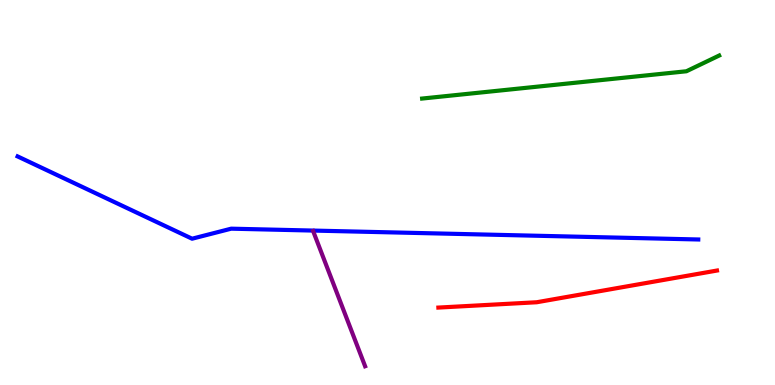[{'lines': ['blue', 'red'], 'intersections': []}, {'lines': ['green', 'red'], 'intersections': []}, {'lines': ['purple', 'red'], 'intersections': []}, {'lines': ['blue', 'green'], 'intersections': []}, {'lines': ['blue', 'purple'], 'intersections': []}, {'lines': ['green', 'purple'], 'intersections': []}]